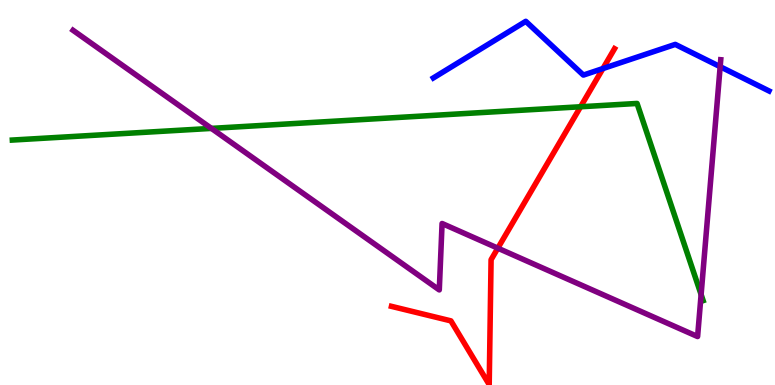[{'lines': ['blue', 'red'], 'intersections': [{'x': 7.78, 'y': 8.22}]}, {'lines': ['green', 'red'], 'intersections': [{'x': 7.49, 'y': 7.23}]}, {'lines': ['purple', 'red'], 'intersections': [{'x': 6.42, 'y': 3.55}]}, {'lines': ['blue', 'green'], 'intersections': []}, {'lines': ['blue', 'purple'], 'intersections': [{'x': 9.29, 'y': 8.27}]}, {'lines': ['green', 'purple'], 'intersections': [{'x': 2.73, 'y': 6.67}, {'x': 9.05, 'y': 2.35}]}]